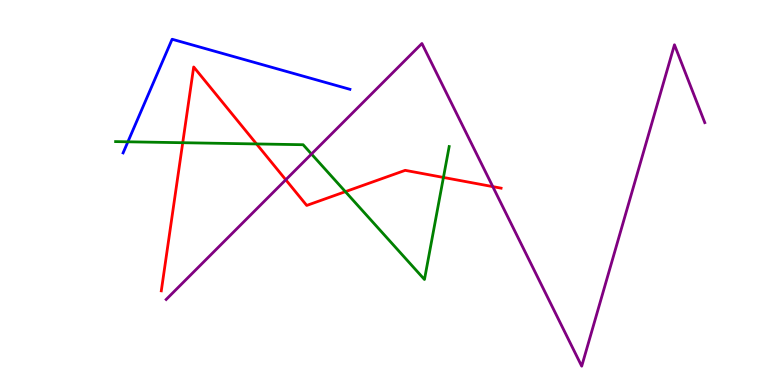[{'lines': ['blue', 'red'], 'intersections': []}, {'lines': ['green', 'red'], 'intersections': [{'x': 2.36, 'y': 6.29}, {'x': 3.31, 'y': 6.26}, {'x': 4.46, 'y': 5.02}, {'x': 5.72, 'y': 5.39}]}, {'lines': ['purple', 'red'], 'intersections': [{'x': 3.69, 'y': 5.33}, {'x': 6.36, 'y': 5.15}]}, {'lines': ['blue', 'green'], 'intersections': [{'x': 1.65, 'y': 6.32}]}, {'lines': ['blue', 'purple'], 'intersections': []}, {'lines': ['green', 'purple'], 'intersections': [{'x': 4.02, 'y': 6.0}]}]